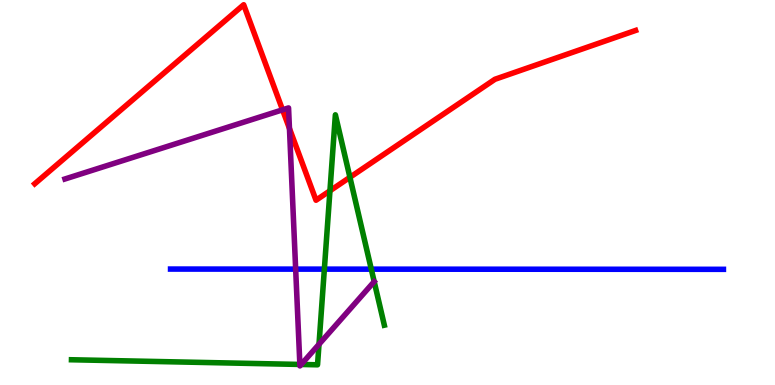[{'lines': ['blue', 'red'], 'intersections': []}, {'lines': ['green', 'red'], 'intersections': [{'x': 4.26, 'y': 5.04}, {'x': 4.52, 'y': 5.39}]}, {'lines': ['purple', 'red'], 'intersections': [{'x': 3.65, 'y': 7.15}, {'x': 3.73, 'y': 6.66}]}, {'lines': ['blue', 'green'], 'intersections': [{'x': 4.19, 'y': 3.01}, {'x': 4.79, 'y': 3.01}]}, {'lines': ['blue', 'purple'], 'intersections': [{'x': 3.81, 'y': 3.01}]}, {'lines': ['green', 'purple'], 'intersections': [{'x': 3.87, 'y': 0.534}, {'x': 3.89, 'y': 0.533}, {'x': 4.12, 'y': 1.06}]}]